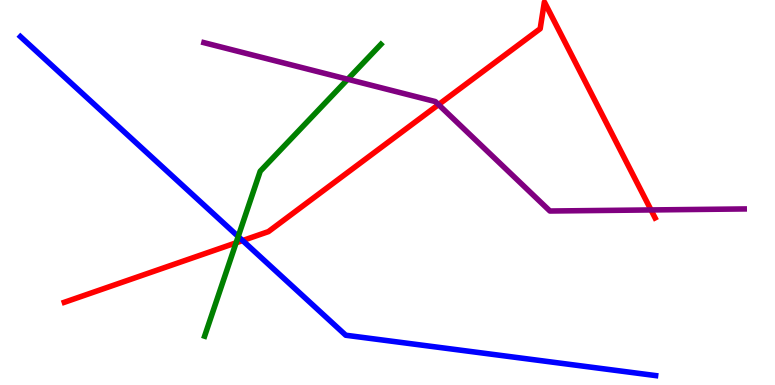[{'lines': ['blue', 'red'], 'intersections': [{'x': 3.13, 'y': 3.75}]}, {'lines': ['green', 'red'], 'intersections': [{'x': 3.05, 'y': 3.69}]}, {'lines': ['purple', 'red'], 'intersections': [{'x': 5.66, 'y': 7.28}, {'x': 8.4, 'y': 4.55}]}, {'lines': ['blue', 'green'], 'intersections': [{'x': 3.07, 'y': 3.86}]}, {'lines': ['blue', 'purple'], 'intersections': []}, {'lines': ['green', 'purple'], 'intersections': [{'x': 4.49, 'y': 7.94}]}]